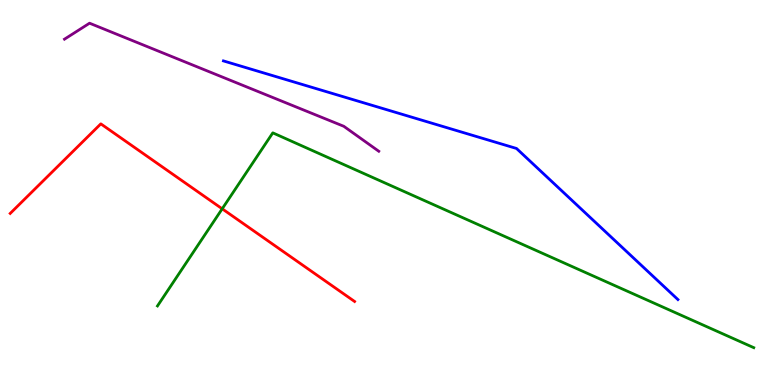[{'lines': ['blue', 'red'], 'intersections': []}, {'lines': ['green', 'red'], 'intersections': [{'x': 2.87, 'y': 4.58}]}, {'lines': ['purple', 'red'], 'intersections': []}, {'lines': ['blue', 'green'], 'intersections': []}, {'lines': ['blue', 'purple'], 'intersections': []}, {'lines': ['green', 'purple'], 'intersections': []}]